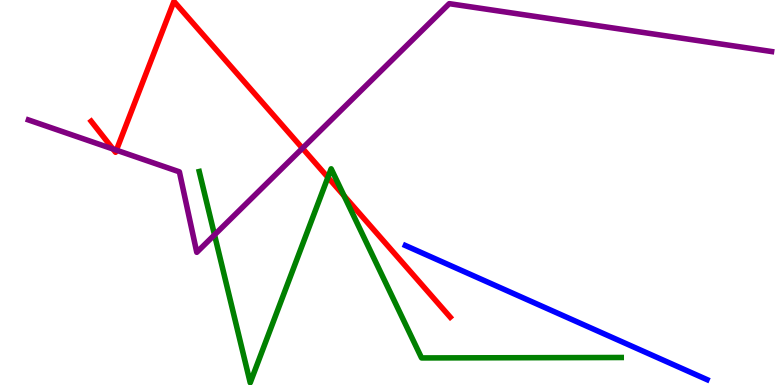[{'lines': ['blue', 'red'], 'intersections': []}, {'lines': ['green', 'red'], 'intersections': [{'x': 4.23, 'y': 5.39}, {'x': 4.44, 'y': 4.91}]}, {'lines': ['purple', 'red'], 'intersections': [{'x': 1.46, 'y': 6.13}, {'x': 1.5, 'y': 6.1}, {'x': 3.9, 'y': 6.15}]}, {'lines': ['blue', 'green'], 'intersections': []}, {'lines': ['blue', 'purple'], 'intersections': []}, {'lines': ['green', 'purple'], 'intersections': [{'x': 2.77, 'y': 3.9}]}]